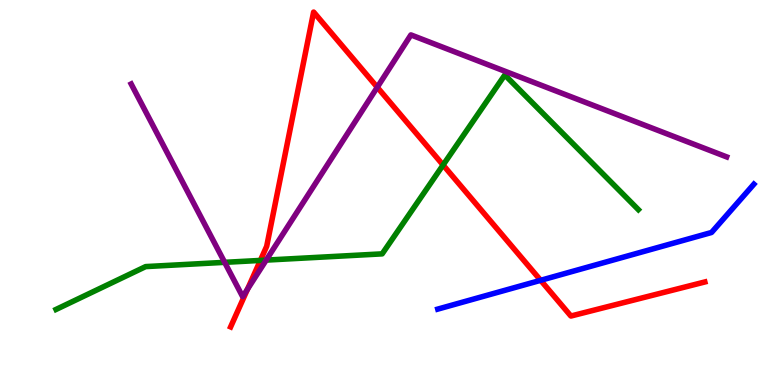[{'lines': ['blue', 'red'], 'intersections': [{'x': 6.98, 'y': 2.72}]}, {'lines': ['green', 'red'], 'intersections': [{'x': 3.36, 'y': 3.24}, {'x': 5.72, 'y': 5.71}]}, {'lines': ['purple', 'red'], 'intersections': [{'x': 3.19, 'y': 2.49}, {'x': 4.87, 'y': 7.73}]}, {'lines': ['blue', 'green'], 'intersections': []}, {'lines': ['blue', 'purple'], 'intersections': []}, {'lines': ['green', 'purple'], 'intersections': [{'x': 2.9, 'y': 3.19}, {'x': 3.43, 'y': 3.24}]}]